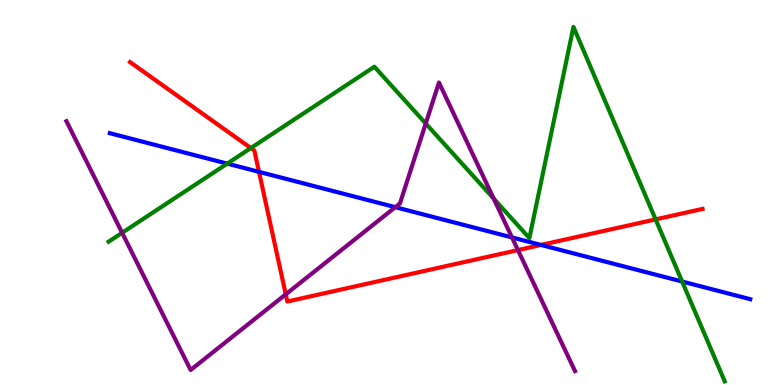[{'lines': ['blue', 'red'], 'intersections': [{'x': 3.34, 'y': 5.54}, {'x': 6.98, 'y': 3.64}]}, {'lines': ['green', 'red'], 'intersections': [{'x': 3.24, 'y': 6.15}, {'x': 8.46, 'y': 4.3}]}, {'lines': ['purple', 'red'], 'intersections': [{'x': 3.69, 'y': 2.36}, {'x': 6.68, 'y': 3.5}]}, {'lines': ['blue', 'green'], 'intersections': [{'x': 2.93, 'y': 5.75}, {'x': 8.8, 'y': 2.69}]}, {'lines': ['blue', 'purple'], 'intersections': [{'x': 5.1, 'y': 4.62}, {'x': 6.61, 'y': 3.83}]}, {'lines': ['green', 'purple'], 'intersections': [{'x': 1.58, 'y': 3.95}, {'x': 5.49, 'y': 6.79}, {'x': 6.37, 'y': 4.84}]}]